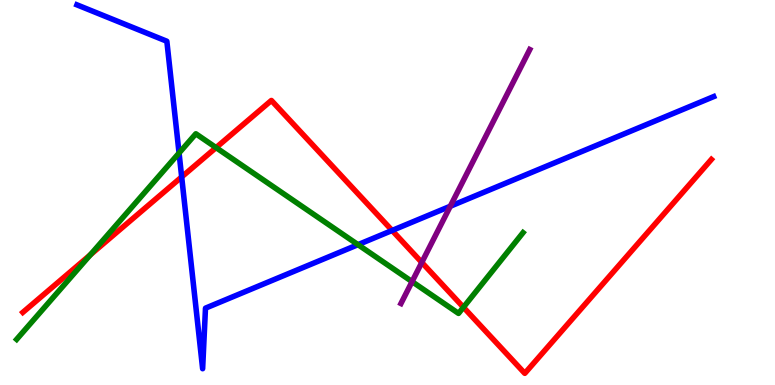[{'lines': ['blue', 'red'], 'intersections': [{'x': 2.34, 'y': 5.4}, {'x': 5.06, 'y': 4.01}]}, {'lines': ['green', 'red'], 'intersections': [{'x': 1.17, 'y': 3.38}, {'x': 2.79, 'y': 6.17}, {'x': 5.98, 'y': 2.02}]}, {'lines': ['purple', 'red'], 'intersections': [{'x': 5.44, 'y': 3.18}]}, {'lines': ['blue', 'green'], 'intersections': [{'x': 2.31, 'y': 6.03}, {'x': 4.62, 'y': 3.65}]}, {'lines': ['blue', 'purple'], 'intersections': [{'x': 5.81, 'y': 4.64}]}, {'lines': ['green', 'purple'], 'intersections': [{'x': 5.32, 'y': 2.68}]}]